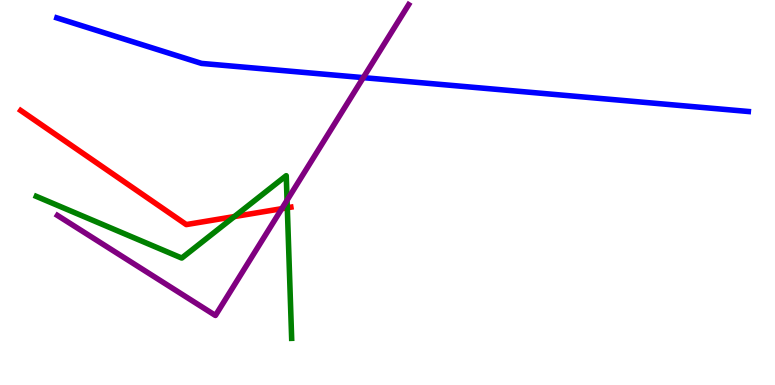[{'lines': ['blue', 'red'], 'intersections': []}, {'lines': ['green', 'red'], 'intersections': [{'x': 3.02, 'y': 4.37}, {'x': 3.71, 'y': 4.6}]}, {'lines': ['purple', 'red'], 'intersections': [{'x': 3.64, 'y': 4.58}]}, {'lines': ['blue', 'green'], 'intersections': []}, {'lines': ['blue', 'purple'], 'intersections': [{'x': 4.69, 'y': 7.98}]}, {'lines': ['green', 'purple'], 'intersections': [{'x': 3.7, 'y': 4.8}]}]